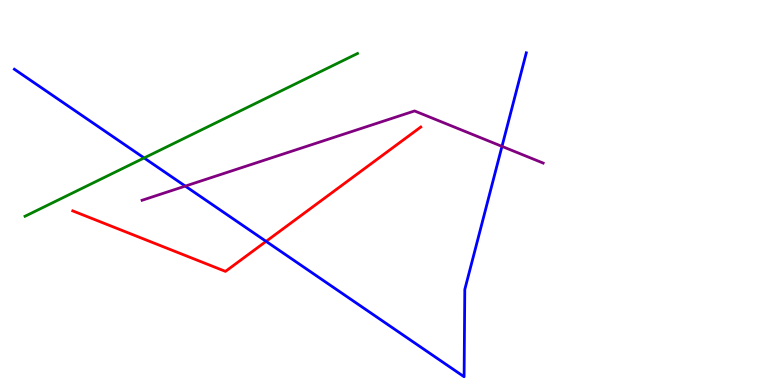[{'lines': ['blue', 'red'], 'intersections': [{'x': 3.43, 'y': 3.73}]}, {'lines': ['green', 'red'], 'intersections': []}, {'lines': ['purple', 'red'], 'intersections': []}, {'lines': ['blue', 'green'], 'intersections': [{'x': 1.86, 'y': 5.9}]}, {'lines': ['blue', 'purple'], 'intersections': [{'x': 2.39, 'y': 5.17}, {'x': 6.48, 'y': 6.2}]}, {'lines': ['green', 'purple'], 'intersections': []}]